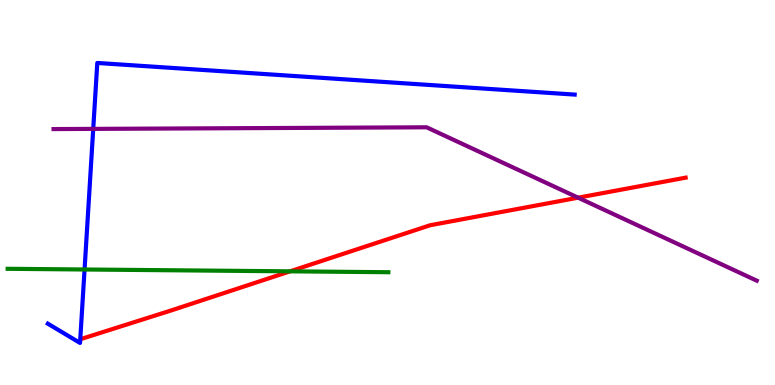[{'lines': ['blue', 'red'], 'intersections': []}, {'lines': ['green', 'red'], 'intersections': [{'x': 3.74, 'y': 2.95}]}, {'lines': ['purple', 'red'], 'intersections': [{'x': 7.46, 'y': 4.87}]}, {'lines': ['blue', 'green'], 'intersections': [{'x': 1.09, 'y': 3.0}]}, {'lines': ['blue', 'purple'], 'intersections': [{'x': 1.2, 'y': 6.65}]}, {'lines': ['green', 'purple'], 'intersections': []}]